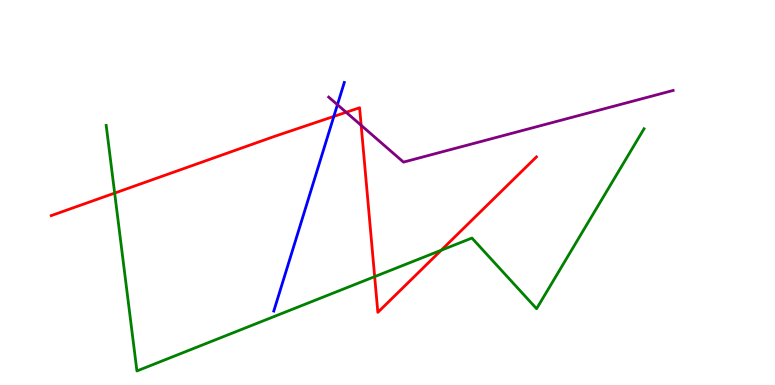[{'lines': ['blue', 'red'], 'intersections': [{'x': 4.31, 'y': 6.98}]}, {'lines': ['green', 'red'], 'intersections': [{'x': 1.48, 'y': 4.98}, {'x': 4.83, 'y': 2.81}, {'x': 5.69, 'y': 3.5}]}, {'lines': ['purple', 'red'], 'intersections': [{'x': 4.47, 'y': 7.08}, {'x': 4.66, 'y': 6.74}]}, {'lines': ['blue', 'green'], 'intersections': []}, {'lines': ['blue', 'purple'], 'intersections': [{'x': 4.35, 'y': 7.28}]}, {'lines': ['green', 'purple'], 'intersections': []}]